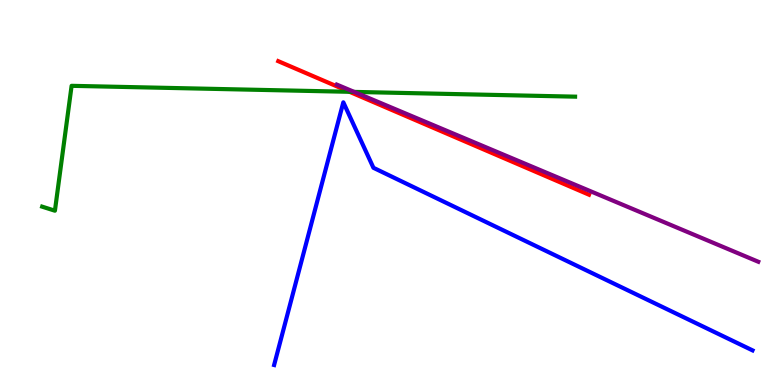[{'lines': ['blue', 'red'], 'intersections': []}, {'lines': ['green', 'red'], 'intersections': [{'x': 4.51, 'y': 7.62}]}, {'lines': ['purple', 'red'], 'intersections': []}, {'lines': ['blue', 'green'], 'intersections': []}, {'lines': ['blue', 'purple'], 'intersections': []}, {'lines': ['green', 'purple'], 'intersections': [{'x': 4.57, 'y': 7.61}]}]